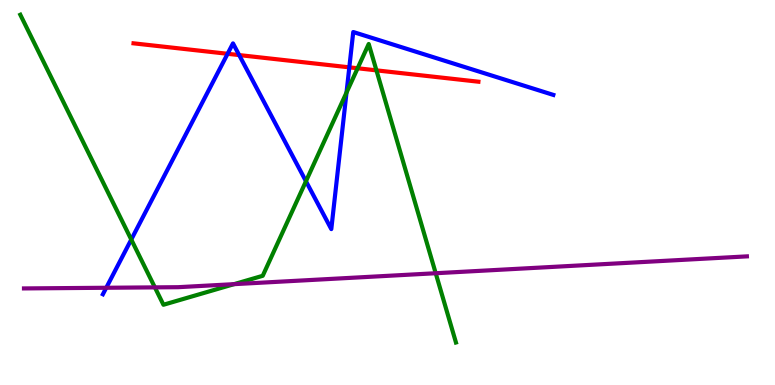[{'lines': ['blue', 'red'], 'intersections': [{'x': 2.94, 'y': 8.6}, {'x': 3.09, 'y': 8.57}, {'x': 4.51, 'y': 8.25}]}, {'lines': ['green', 'red'], 'intersections': [{'x': 4.61, 'y': 8.23}, {'x': 4.86, 'y': 8.17}]}, {'lines': ['purple', 'red'], 'intersections': []}, {'lines': ['blue', 'green'], 'intersections': [{'x': 1.69, 'y': 3.78}, {'x': 3.95, 'y': 5.29}, {'x': 4.47, 'y': 7.6}]}, {'lines': ['blue', 'purple'], 'intersections': [{'x': 1.37, 'y': 2.53}]}, {'lines': ['green', 'purple'], 'intersections': [{'x': 2.0, 'y': 2.54}, {'x': 3.02, 'y': 2.62}, {'x': 5.62, 'y': 2.9}]}]